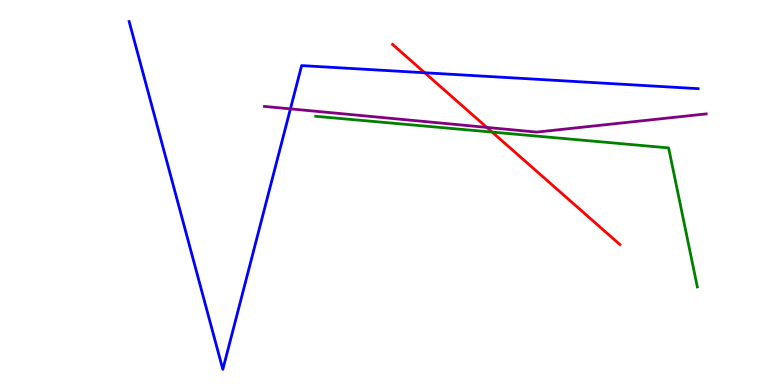[{'lines': ['blue', 'red'], 'intersections': [{'x': 5.48, 'y': 8.11}]}, {'lines': ['green', 'red'], 'intersections': [{'x': 6.35, 'y': 6.57}]}, {'lines': ['purple', 'red'], 'intersections': [{'x': 6.28, 'y': 6.69}]}, {'lines': ['blue', 'green'], 'intersections': []}, {'lines': ['blue', 'purple'], 'intersections': [{'x': 3.75, 'y': 7.17}]}, {'lines': ['green', 'purple'], 'intersections': []}]